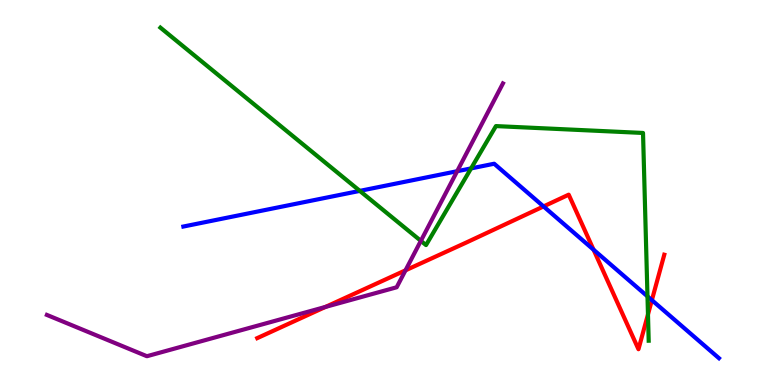[{'lines': ['blue', 'red'], 'intersections': [{'x': 7.01, 'y': 4.64}, {'x': 7.66, 'y': 3.51}, {'x': 8.41, 'y': 2.2}]}, {'lines': ['green', 'red'], 'intersections': [{'x': 8.36, 'y': 1.83}]}, {'lines': ['purple', 'red'], 'intersections': [{'x': 4.2, 'y': 2.03}, {'x': 5.23, 'y': 2.98}]}, {'lines': ['blue', 'green'], 'intersections': [{'x': 4.64, 'y': 5.04}, {'x': 6.08, 'y': 5.63}, {'x': 8.35, 'y': 2.3}]}, {'lines': ['blue', 'purple'], 'intersections': [{'x': 5.9, 'y': 5.55}]}, {'lines': ['green', 'purple'], 'intersections': [{'x': 5.43, 'y': 3.74}]}]